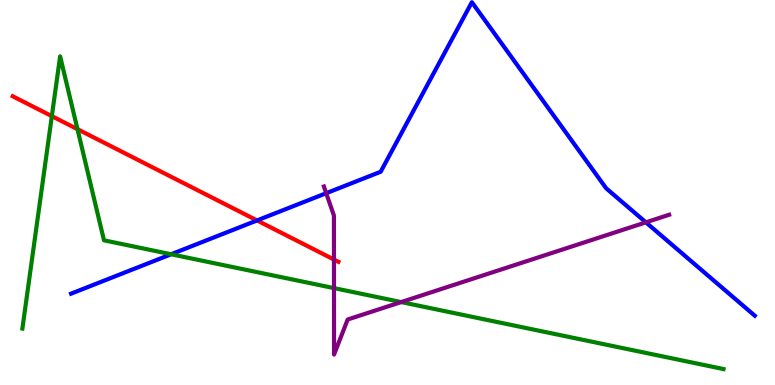[{'lines': ['blue', 'red'], 'intersections': [{'x': 3.32, 'y': 4.27}]}, {'lines': ['green', 'red'], 'intersections': [{'x': 0.669, 'y': 6.98}, {'x': 1.0, 'y': 6.64}]}, {'lines': ['purple', 'red'], 'intersections': [{'x': 4.31, 'y': 3.26}]}, {'lines': ['blue', 'green'], 'intersections': [{'x': 2.21, 'y': 3.4}]}, {'lines': ['blue', 'purple'], 'intersections': [{'x': 4.21, 'y': 4.98}, {'x': 8.33, 'y': 4.22}]}, {'lines': ['green', 'purple'], 'intersections': [{'x': 4.31, 'y': 2.52}, {'x': 5.18, 'y': 2.15}]}]